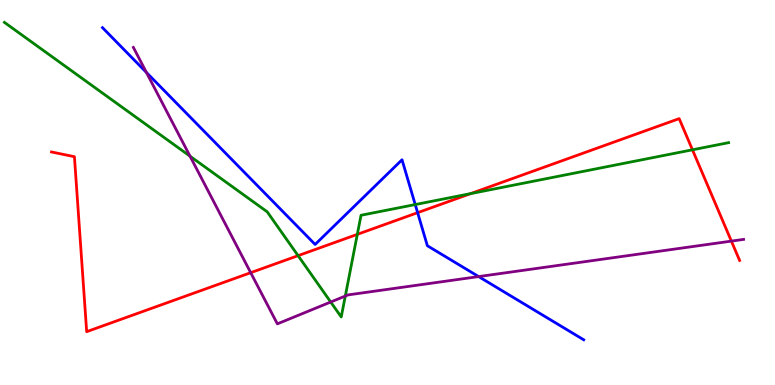[{'lines': ['blue', 'red'], 'intersections': [{'x': 5.39, 'y': 4.48}]}, {'lines': ['green', 'red'], 'intersections': [{'x': 3.85, 'y': 3.36}, {'x': 4.61, 'y': 3.91}, {'x': 6.07, 'y': 4.97}, {'x': 8.93, 'y': 6.11}]}, {'lines': ['purple', 'red'], 'intersections': [{'x': 3.23, 'y': 2.92}, {'x': 9.44, 'y': 3.74}]}, {'lines': ['blue', 'green'], 'intersections': [{'x': 5.36, 'y': 4.69}]}, {'lines': ['blue', 'purple'], 'intersections': [{'x': 1.89, 'y': 8.12}, {'x': 6.18, 'y': 2.82}]}, {'lines': ['green', 'purple'], 'intersections': [{'x': 2.45, 'y': 5.94}, {'x': 4.27, 'y': 2.16}, {'x': 4.46, 'y': 2.31}]}]